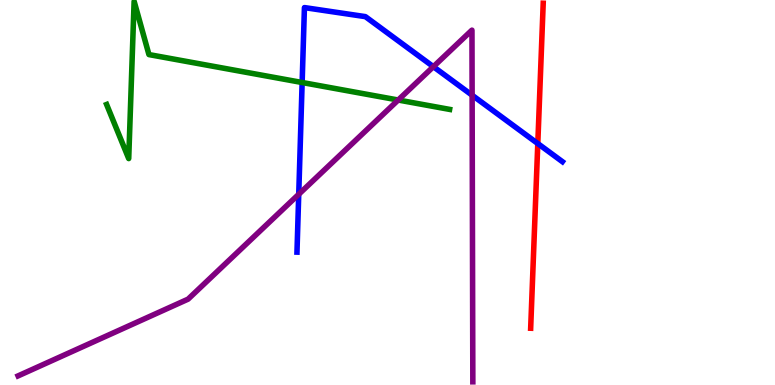[{'lines': ['blue', 'red'], 'intersections': [{'x': 6.94, 'y': 6.27}]}, {'lines': ['green', 'red'], 'intersections': []}, {'lines': ['purple', 'red'], 'intersections': []}, {'lines': ['blue', 'green'], 'intersections': [{'x': 3.9, 'y': 7.86}]}, {'lines': ['blue', 'purple'], 'intersections': [{'x': 3.85, 'y': 4.95}, {'x': 5.59, 'y': 8.27}, {'x': 6.09, 'y': 7.53}]}, {'lines': ['green', 'purple'], 'intersections': [{'x': 5.14, 'y': 7.4}]}]